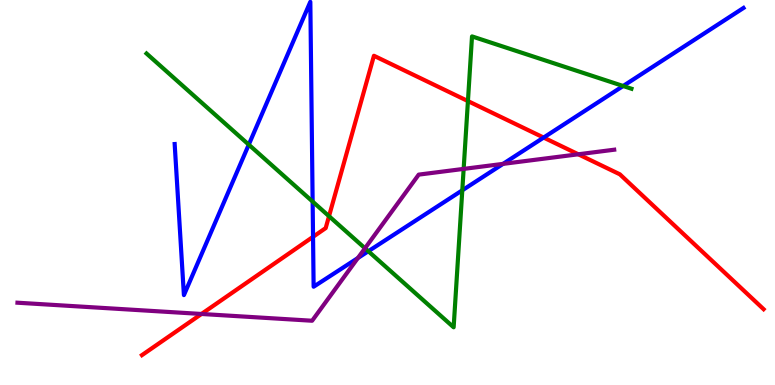[{'lines': ['blue', 'red'], 'intersections': [{'x': 4.04, 'y': 3.85}, {'x': 7.01, 'y': 6.43}]}, {'lines': ['green', 'red'], 'intersections': [{'x': 4.25, 'y': 4.38}, {'x': 6.04, 'y': 7.37}]}, {'lines': ['purple', 'red'], 'intersections': [{'x': 2.6, 'y': 1.84}, {'x': 7.46, 'y': 5.99}]}, {'lines': ['blue', 'green'], 'intersections': [{'x': 3.21, 'y': 6.24}, {'x': 4.03, 'y': 4.76}, {'x': 4.75, 'y': 3.47}, {'x': 5.97, 'y': 5.06}, {'x': 8.04, 'y': 7.77}]}, {'lines': ['blue', 'purple'], 'intersections': [{'x': 4.62, 'y': 3.3}, {'x': 6.49, 'y': 5.74}]}, {'lines': ['green', 'purple'], 'intersections': [{'x': 4.71, 'y': 3.55}, {'x': 5.98, 'y': 5.61}]}]